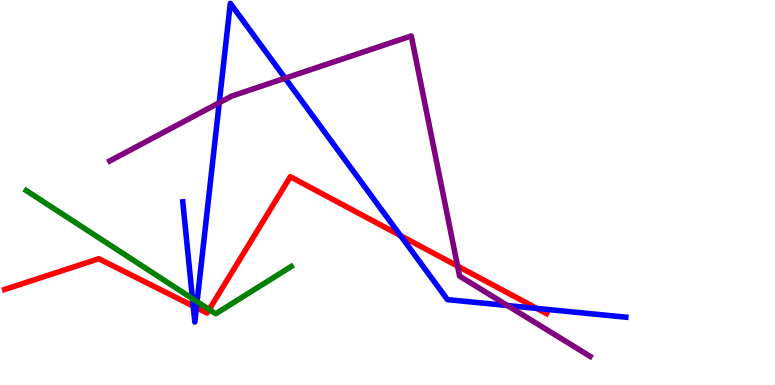[{'lines': ['blue', 'red'], 'intersections': [{'x': 2.49, 'y': 2.05}, {'x': 2.53, 'y': 2.01}, {'x': 5.17, 'y': 3.88}, {'x': 6.93, 'y': 1.99}]}, {'lines': ['green', 'red'], 'intersections': [{'x': 2.7, 'y': 1.96}]}, {'lines': ['purple', 'red'], 'intersections': [{'x': 5.9, 'y': 3.09}]}, {'lines': ['blue', 'green'], 'intersections': [{'x': 2.48, 'y': 2.24}, {'x': 2.54, 'y': 2.16}]}, {'lines': ['blue', 'purple'], 'intersections': [{'x': 2.83, 'y': 7.33}, {'x': 3.68, 'y': 7.97}, {'x': 6.55, 'y': 2.06}]}, {'lines': ['green', 'purple'], 'intersections': []}]